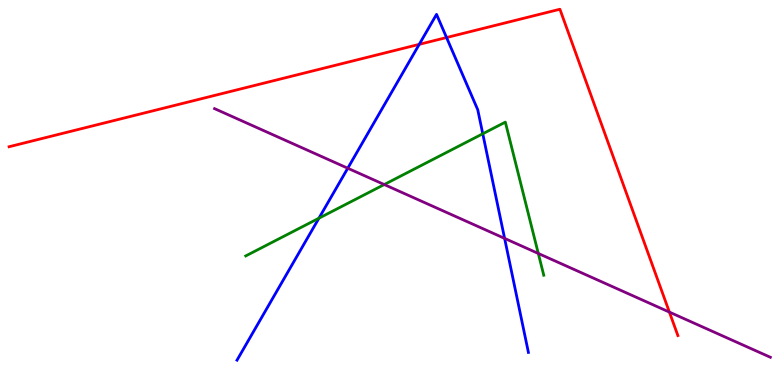[{'lines': ['blue', 'red'], 'intersections': [{'x': 5.41, 'y': 8.85}, {'x': 5.76, 'y': 9.03}]}, {'lines': ['green', 'red'], 'intersections': []}, {'lines': ['purple', 'red'], 'intersections': [{'x': 8.64, 'y': 1.89}]}, {'lines': ['blue', 'green'], 'intersections': [{'x': 4.12, 'y': 4.33}, {'x': 6.23, 'y': 6.53}]}, {'lines': ['blue', 'purple'], 'intersections': [{'x': 4.49, 'y': 5.63}, {'x': 6.51, 'y': 3.81}]}, {'lines': ['green', 'purple'], 'intersections': [{'x': 4.96, 'y': 5.21}, {'x': 6.95, 'y': 3.42}]}]